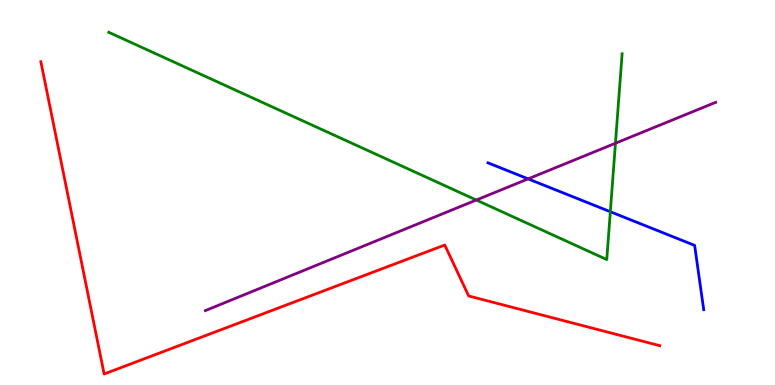[{'lines': ['blue', 'red'], 'intersections': []}, {'lines': ['green', 'red'], 'intersections': []}, {'lines': ['purple', 'red'], 'intersections': []}, {'lines': ['blue', 'green'], 'intersections': [{'x': 7.88, 'y': 4.5}]}, {'lines': ['blue', 'purple'], 'intersections': [{'x': 6.81, 'y': 5.35}]}, {'lines': ['green', 'purple'], 'intersections': [{'x': 6.15, 'y': 4.8}, {'x': 7.94, 'y': 6.28}]}]